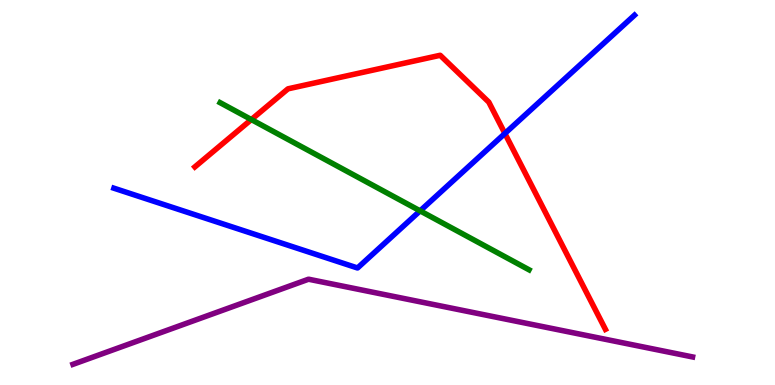[{'lines': ['blue', 'red'], 'intersections': [{'x': 6.51, 'y': 6.53}]}, {'lines': ['green', 'red'], 'intersections': [{'x': 3.24, 'y': 6.89}]}, {'lines': ['purple', 'red'], 'intersections': []}, {'lines': ['blue', 'green'], 'intersections': [{'x': 5.42, 'y': 4.52}]}, {'lines': ['blue', 'purple'], 'intersections': []}, {'lines': ['green', 'purple'], 'intersections': []}]